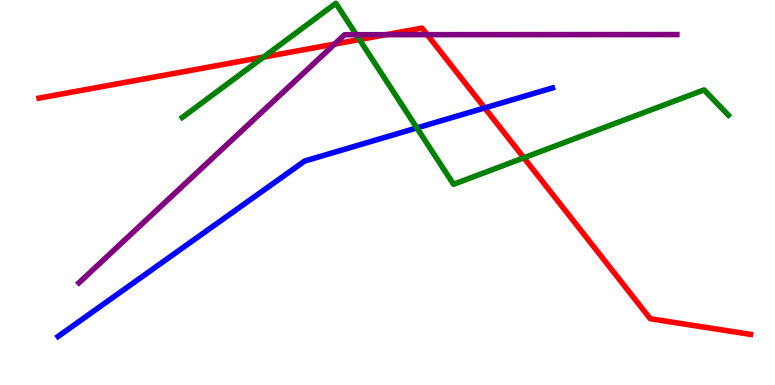[{'lines': ['blue', 'red'], 'intersections': [{'x': 6.25, 'y': 7.2}]}, {'lines': ['green', 'red'], 'intersections': [{'x': 3.4, 'y': 8.52}, {'x': 4.64, 'y': 8.97}, {'x': 6.76, 'y': 5.9}]}, {'lines': ['purple', 'red'], 'intersections': [{'x': 4.32, 'y': 8.85}, {'x': 4.98, 'y': 9.1}, {'x': 5.51, 'y': 9.1}]}, {'lines': ['blue', 'green'], 'intersections': [{'x': 5.38, 'y': 6.68}]}, {'lines': ['blue', 'purple'], 'intersections': []}, {'lines': ['green', 'purple'], 'intersections': [{'x': 4.6, 'y': 9.1}]}]